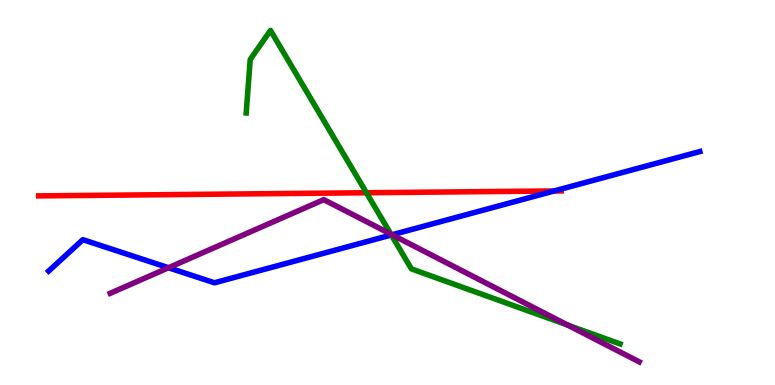[{'lines': ['blue', 'red'], 'intersections': [{'x': 7.15, 'y': 5.04}]}, {'lines': ['green', 'red'], 'intersections': [{'x': 4.73, 'y': 4.99}]}, {'lines': ['purple', 'red'], 'intersections': []}, {'lines': ['blue', 'green'], 'intersections': [{'x': 5.05, 'y': 3.9}]}, {'lines': ['blue', 'purple'], 'intersections': [{'x': 2.17, 'y': 3.05}, {'x': 5.06, 'y': 3.9}]}, {'lines': ['green', 'purple'], 'intersections': [{'x': 5.04, 'y': 3.92}, {'x': 7.33, 'y': 1.56}]}]